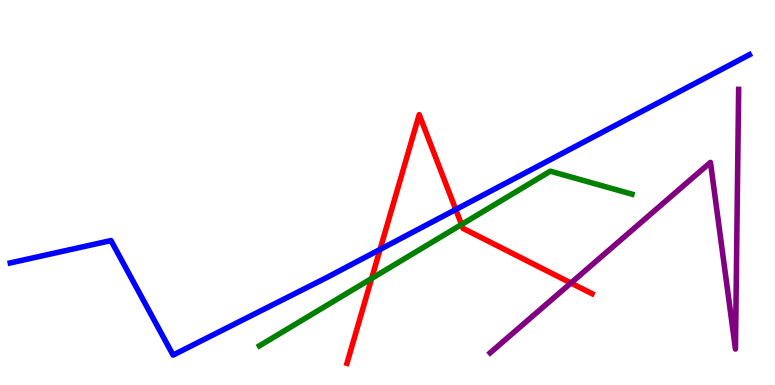[{'lines': ['blue', 'red'], 'intersections': [{'x': 4.9, 'y': 3.52}, {'x': 5.88, 'y': 4.56}]}, {'lines': ['green', 'red'], 'intersections': [{'x': 4.8, 'y': 2.77}, {'x': 5.96, 'y': 4.17}]}, {'lines': ['purple', 'red'], 'intersections': [{'x': 7.37, 'y': 2.65}]}, {'lines': ['blue', 'green'], 'intersections': []}, {'lines': ['blue', 'purple'], 'intersections': []}, {'lines': ['green', 'purple'], 'intersections': []}]